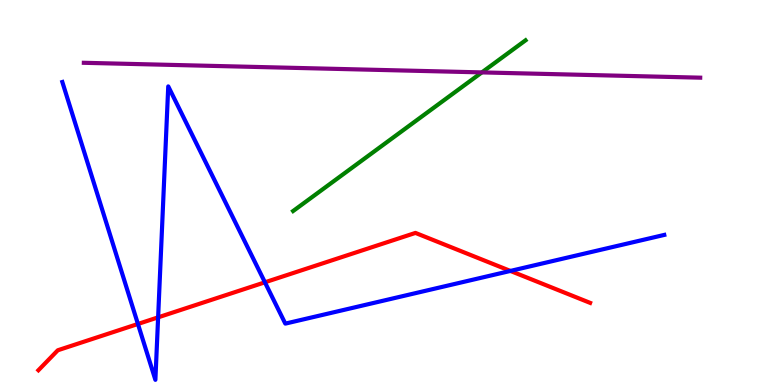[{'lines': ['blue', 'red'], 'intersections': [{'x': 1.78, 'y': 1.59}, {'x': 2.04, 'y': 1.76}, {'x': 3.42, 'y': 2.67}, {'x': 6.59, 'y': 2.96}]}, {'lines': ['green', 'red'], 'intersections': []}, {'lines': ['purple', 'red'], 'intersections': []}, {'lines': ['blue', 'green'], 'intersections': []}, {'lines': ['blue', 'purple'], 'intersections': []}, {'lines': ['green', 'purple'], 'intersections': [{'x': 6.22, 'y': 8.12}]}]